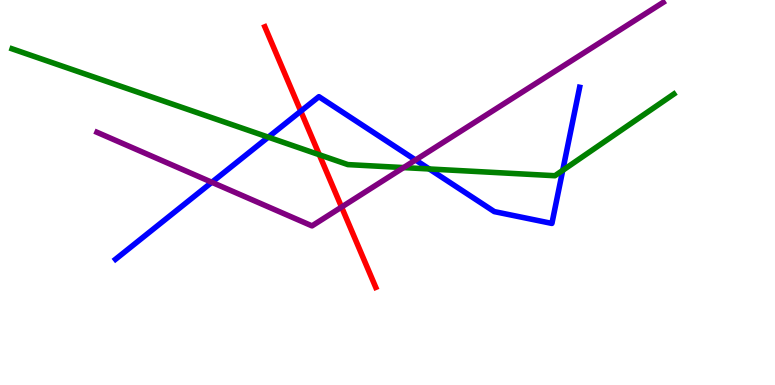[{'lines': ['blue', 'red'], 'intersections': [{'x': 3.88, 'y': 7.11}]}, {'lines': ['green', 'red'], 'intersections': [{'x': 4.12, 'y': 5.98}]}, {'lines': ['purple', 'red'], 'intersections': [{'x': 4.41, 'y': 4.62}]}, {'lines': ['blue', 'green'], 'intersections': [{'x': 3.46, 'y': 6.44}, {'x': 5.54, 'y': 5.61}, {'x': 7.26, 'y': 5.58}]}, {'lines': ['blue', 'purple'], 'intersections': [{'x': 2.73, 'y': 5.27}, {'x': 5.36, 'y': 5.84}]}, {'lines': ['green', 'purple'], 'intersections': [{'x': 5.21, 'y': 5.65}]}]